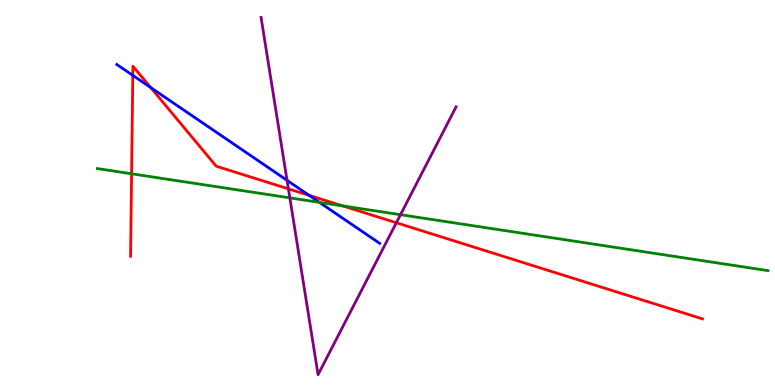[{'lines': ['blue', 'red'], 'intersections': [{'x': 1.71, 'y': 8.04}, {'x': 1.94, 'y': 7.73}, {'x': 3.99, 'y': 4.93}]}, {'lines': ['green', 'red'], 'intersections': [{'x': 1.7, 'y': 5.49}, {'x': 4.42, 'y': 4.65}]}, {'lines': ['purple', 'red'], 'intersections': [{'x': 3.72, 'y': 5.09}, {'x': 5.11, 'y': 4.21}]}, {'lines': ['blue', 'green'], 'intersections': [{'x': 4.12, 'y': 4.74}]}, {'lines': ['blue', 'purple'], 'intersections': [{'x': 3.7, 'y': 5.32}]}, {'lines': ['green', 'purple'], 'intersections': [{'x': 3.74, 'y': 4.86}, {'x': 5.17, 'y': 4.42}]}]